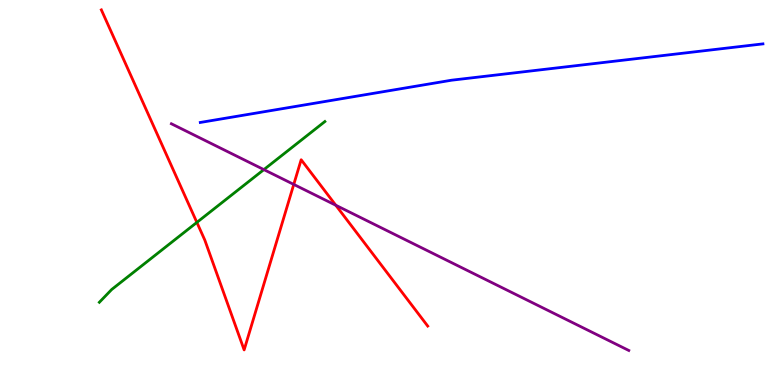[{'lines': ['blue', 'red'], 'intersections': []}, {'lines': ['green', 'red'], 'intersections': [{'x': 2.54, 'y': 4.22}]}, {'lines': ['purple', 'red'], 'intersections': [{'x': 3.79, 'y': 5.21}, {'x': 4.33, 'y': 4.67}]}, {'lines': ['blue', 'green'], 'intersections': []}, {'lines': ['blue', 'purple'], 'intersections': []}, {'lines': ['green', 'purple'], 'intersections': [{'x': 3.4, 'y': 5.59}]}]